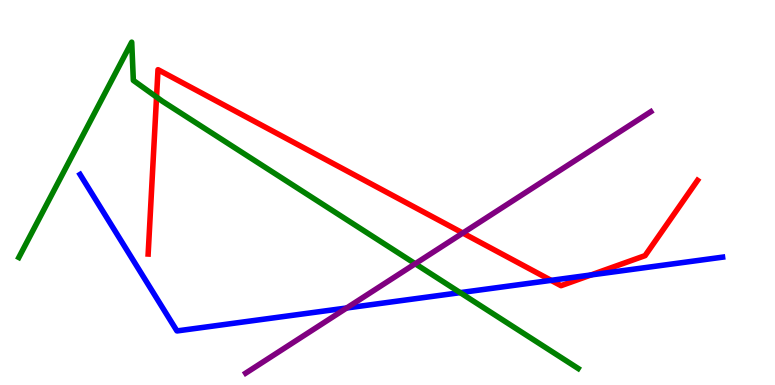[{'lines': ['blue', 'red'], 'intersections': [{'x': 7.11, 'y': 2.72}, {'x': 7.63, 'y': 2.86}]}, {'lines': ['green', 'red'], 'intersections': [{'x': 2.02, 'y': 7.48}]}, {'lines': ['purple', 'red'], 'intersections': [{'x': 5.97, 'y': 3.95}]}, {'lines': ['blue', 'green'], 'intersections': [{'x': 5.94, 'y': 2.4}]}, {'lines': ['blue', 'purple'], 'intersections': [{'x': 4.47, 'y': 2.0}]}, {'lines': ['green', 'purple'], 'intersections': [{'x': 5.36, 'y': 3.15}]}]